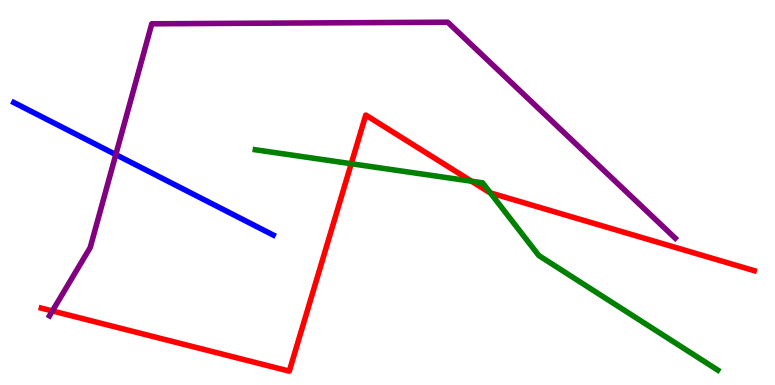[{'lines': ['blue', 'red'], 'intersections': []}, {'lines': ['green', 'red'], 'intersections': [{'x': 4.53, 'y': 5.75}, {'x': 6.08, 'y': 5.29}, {'x': 6.33, 'y': 4.99}]}, {'lines': ['purple', 'red'], 'intersections': [{'x': 0.676, 'y': 1.92}]}, {'lines': ['blue', 'green'], 'intersections': []}, {'lines': ['blue', 'purple'], 'intersections': [{'x': 1.49, 'y': 5.98}]}, {'lines': ['green', 'purple'], 'intersections': []}]